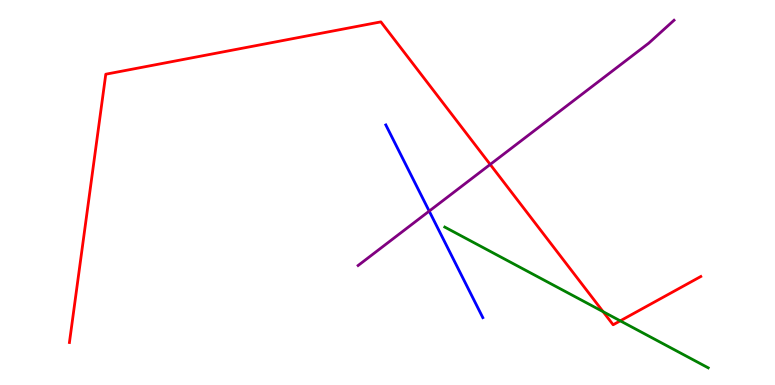[{'lines': ['blue', 'red'], 'intersections': []}, {'lines': ['green', 'red'], 'intersections': [{'x': 7.78, 'y': 1.9}, {'x': 8.0, 'y': 1.67}]}, {'lines': ['purple', 'red'], 'intersections': [{'x': 6.33, 'y': 5.73}]}, {'lines': ['blue', 'green'], 'intersections': []}, {'lines': ['blue', 'purple'], 'intersections': [{'x': 5.54, 'y': 4.52}]}, {'lines': ['green', 'purple'], 'intersections': []}]